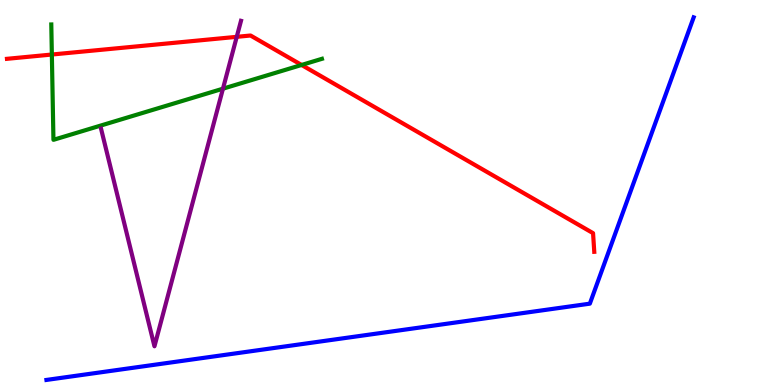[{'lines': ['blue', 'red'], 'intersections': []}, {'lines': ['green', 'red'], 'intersections': [{'x': 0.669, 'y': 8.58}, {'x': 3.89, 'y': 8.31}]}, {'lines': ['purple', 'red'], 'intersections': [{'x': 3.05, 'y': 9.04}]}, {'lines': ['blue', 'green'], 'intersections': []}, {'lines': ['blue', 'purple'], 'intersections': []}, {'lines': ['green', 'purple'], 'intersections': [{'x': 2.88, 'y': 7.7}]}]